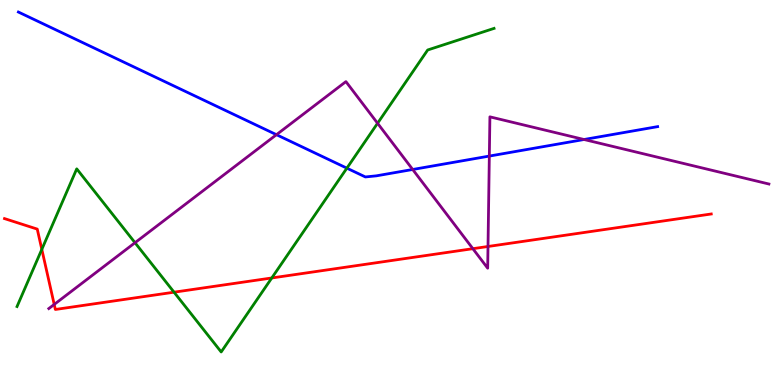[{'lines': ['blue', 'red'], 'intersections': []}, {'lines': ['green', 'red'], 'intersections': [{'x': 0.54, 'y': 3.52}, {'x': 2.25, 'y': 2.41}, {'x': 3.51, 'y': 2.78}]}, {'lines': ['purple', 'red'], 'intersections': [{'x': 0.7, 'y': 2.09}, {'x': 6.1, 'y': 3.54}, {'x': 6.3, 'y': 3.6}]}, {'lines': ['blue', 'green'], 'intersections': [{'x': 4.48, 'y': 5.63}]}, {'lines': ['blue', 'purple'], 'intersections': [{'x': 3.57, 'y': 6.5}, {'x': 5.32, 'y': 5.6}, {'x': 6.31, 'y': 5.95}, {'x': 7.54, 'y': 6.38}]}, {'lines': ['green', 'purple'], 'intersections': [{'x': 1.74, 'y': 3.7}, {'x': 4.87, 'y': 6.8}]}]